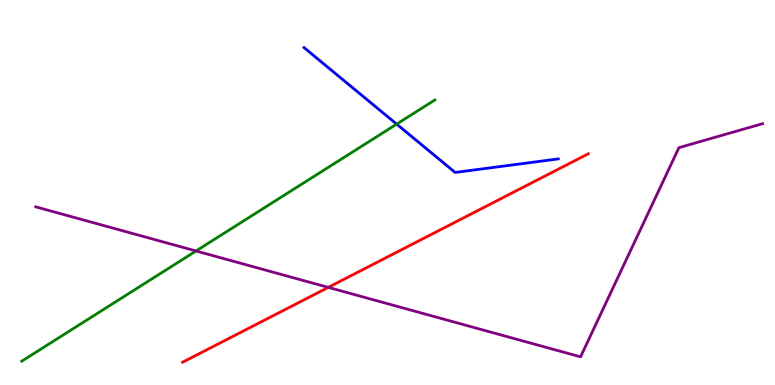[{'lines': ['blue', 'red'], 'intersections': []}, {'lines': ['green', 'red'], 'intersections': []}, {'lines': ['purple', 'red'], 'intersections': [{'x': 4.24, 'y': 2.54}]}, {'lines': ['blue', 'green'], 'intersections': [{'x': 5.12, 'y': 6.78}]}, {'lines': ['blue', 'purple'], 'intersections': []}, {'lines': ['green', 'purple'], 'intersections': [{'x': 2.53, 'y': 3.48}]}]